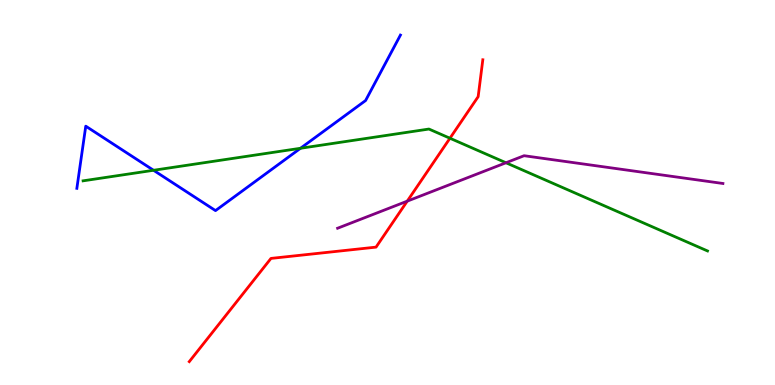[{'lines': ['blue', 'red'], 'intersections': []}, {'lines': ['green', 'red'], 'intersections': [{'x': 5.81, 'y': 6.41}]}, {'lines': ['purple', 'red'], 'intersections': [{'x': 5.25, 'y': 4.78}]}, {'lines': ['blue', 'green'], 'intersections': [{'x': 1.98, 'y': 5.58}, {'x': 3.88, 'y': 6.15}]}, {'lines': ['blue', 'purple'], 'intersections': []}, {'lines': ['green', 'purple'], 'intersections': [{'x': 6.53, 'y': 5.77}]}]